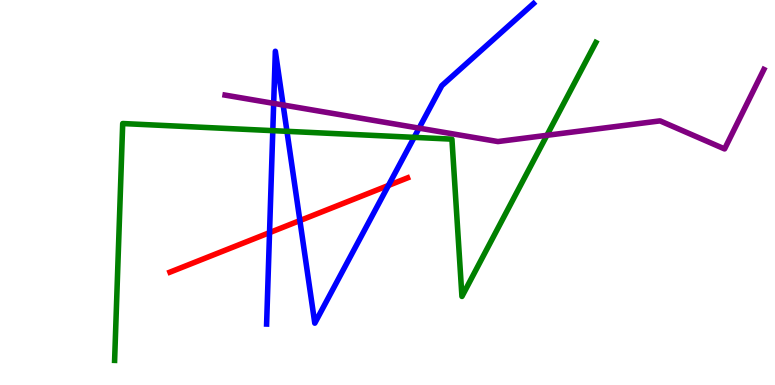[{'lines': ['blue', 'red'], 'intersections': [{'x': 3.48, 'y': 3.96}, {'x': 3.87, 'y': 4.27}, {'x': 5.01, 'y': 5.18}]}, {'lines': ['green', 'red'], 'intersections': []}, {'lines': ['purple', 'red'], 'intersections': []}, {'lines': ['blue', 'green'], 'intersections': [{'x': 3.52, 'y': 6.61}, {'x': 3.7, 'y': 6.59}, {'x': 5.34, 'y': 6.43}]}, {'lines': ['blue', 'purple'], 'intersections': [{'x': 3.53, 'y': 7.31}, {'x': 3.65, 'y': 7.27}, {'x': 5.41, 'y': 6.67}]}, {'lines': ['green', 'purple'], 'intersections': [{'x': 7.06, 'y': 6.49}]}]